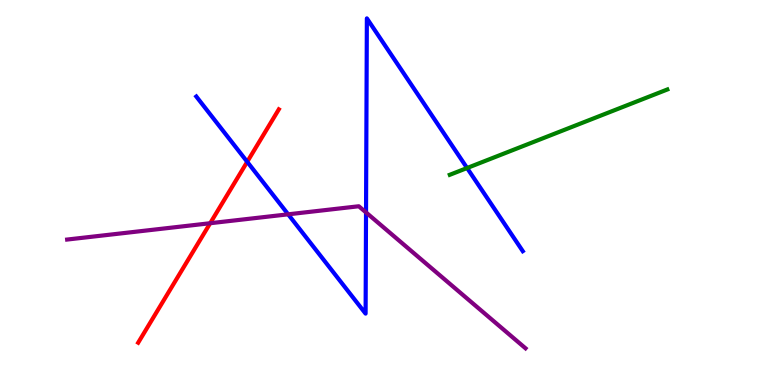[{'lines': ['blue', 'red'], 'intersections': [{'x': 3.19, 'y': 5.8}]}, {'lines': ['green', 'red'], 'intersections': []}, {'lines': ['purple', 'red'], 'intersections': [{'x': 2.71, 'y': 4.2}]}, {'lines': ['blue', 'green'], 'intersections': [{'x': 6.03, 'y': 5.64}]}, {'lines': ['blue', 'purple'], 'intersections': [{'x': 3.72, 'y': 4.43}, {'x': 4.72, 'y': 4.48}]}, {'lines': ['green', 'purple'], 'intersections': []}]